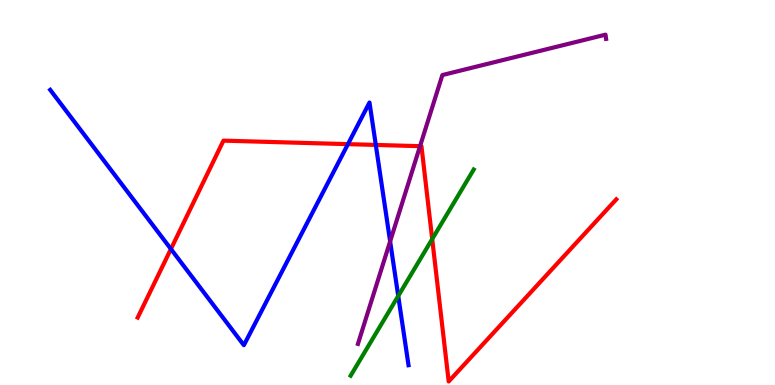[{'lines': ['blue', 'red'], 'intersections': [{'x': 2.21, 'y': 3.53}, {'x': 4.49, 'y': 6.26}, {'x': 4.85, 'y': 6.24}]}, {'lines': ['green', 'red'], 'intersections': [{'x': 5.58, 'y': 3.79}]}, {'lines': ['purple', 'red'], 'intersections': [{'x': 5.42, 'y': 6.2}]}, {'lines': ['blue', 'green'], 'intersections': [{'x': 5.14, 'y': 2.31}]}, {'lines': ['blue', 'purple'], 'intersections': [{'x': 5.03, 'y': 3.73}]}, {'lines': ['green', 'purple'], 'intersections': []}]